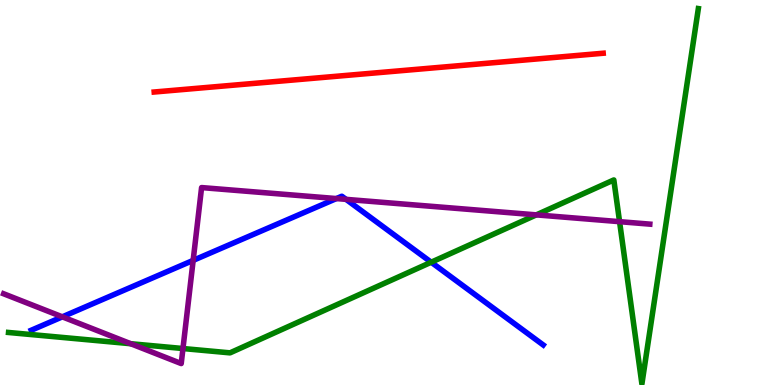[{'lines': ['blue', 'red'], 'intersections': []}, {'lines': ['green', 'red'], 'intersections': []}, {'lines': ['purple', 'red'], 'intersections': []}, {'lines': ['blue', 'green'], 'intersections': [{'x': 5.56, 'y': 3.19}]}, {'lines': ['blue', 'purple'], 'intersections': [{'x': 0.804, 'y': 1.77}, {'x': 2.49, 'y': 3.24}, {'x': 4.34, 'y': 4.84}, {'x': 4.47, 'y': 4.82}]}, {'lines': ['green', 'purple'], 'intersections': [{'x': 1.69, 'y': 1.07}, {'x': 2.36, 'y': 0.947}, {'x': 6.92, 'y': 4.42}, {'x': 7.99, 'y': 4.24}]}]